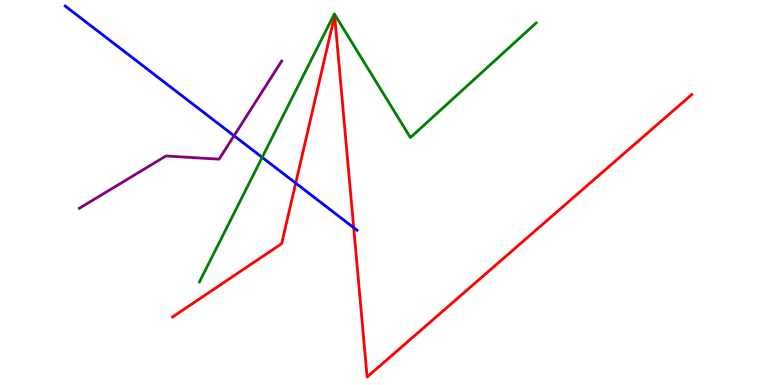[{'lines': ['blue', 'red'], 'intersections': [{'x': 3.82, 'y': 5.24}, {'x': 4.56, 'y': 4.09}]}, {'lines': ['green', 'red'], 'intersections': []}, {'lines': ['purple', 'red'], 'intersections': []}, {'lines': ['blue', 'green'], 'intersections': [{'x': 3.38, 'y': 5.91}]}, {'lines': ['blue', 'purple'], 'intersections': [{'x': 3.02, 'y': 6.47}]}, {'lines': ['green', 'purple'], 'intersections': []}]